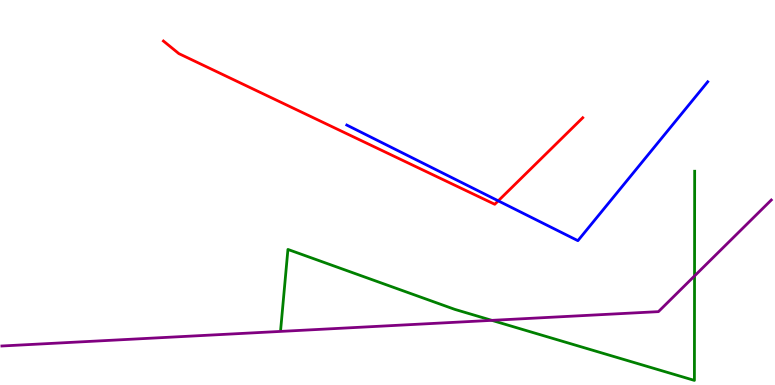[{'lines': ['blue', 'red'], 'intersections': [{'x': 6.43, 'y': 4.78}]}, {'lines': ['green', 'red'], 'intersections': []}, {'lines': ['purple', 'red'], 'intersections': []}, {'lines': ['blue', 'green'], 'intersections': []}, {'lines': ['blue', 'purple'], 'intersections': []}, {'lines': ['green', 'purple'], 'intersections': [{'x': 6.35, 'y': 1.68}, {'x': 8.96, 'y': 2.83}]}]